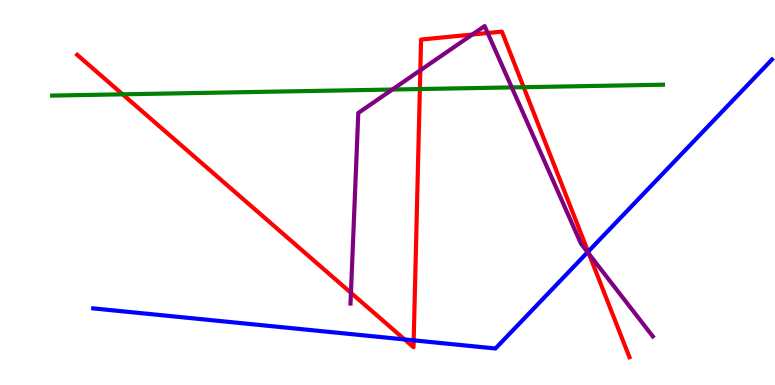[{'lines': ['blue', 'red'], 'intersections': [{'x': 5.22, 'y': 1.18}, {'x': 5.34, 'y': 1.16}, {'x': 7.59, 'y': 3.46}]}, {'lines': ['green', 'red'], 'intersections': [{'x': 1.58, 'y': 7.55}, {'x': 5.42, 'y': 7.69}, {'x': 6.76, 'y': 7.74}]}, {'lines': ['purple', 'red'], 'intersections': [{'x': 4.53, 'y': 2.39}, {'x': 5.42, 'y': 8.17}, {'x': 6.09, 'y': 9.1}, {'x': 6.29, 'y': 9.14}, {'x': 7.6, 'y': 3.4}]}, {'lines': ['blue', 'green'], 'intersections': []}, {'lines': ['blue', 'purple'], 'intersections': [{'x': 7.58, 'y': 3.45}]}, {'lines': ['green', 'purple'], 'intersections': [{'x': 5.06, 'y': 7.67}, {'x': 6.6, 'y': 7.73}]}]